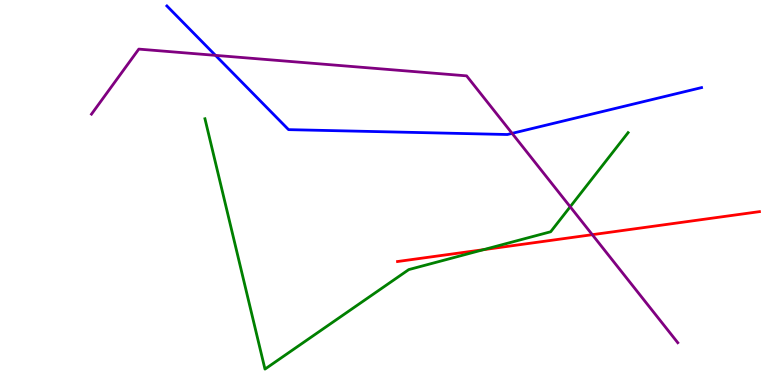[{'lines': ['blue', 'red'], 'intersections': []}, {'lines': ['green', 'red'], 'intersections': [{'x': 6.24, 'y': 3.51}]}, {'lines': ['purple', 'red'], 'intersections': [{'x': 7.64, 'y': 3.9}]}, {'lines': ['blue', 'green'], 'intersections': []}, {'lines': ['blue', 'purple'], 'intersections': [{'x': 2.78, 'y': 8.56}, {'x': 6.61, 'y': 6.54}]}, {'lines': ['green', 'purple'], 'intersections': [{'x': 7.36, 'y': 4.63}]}]